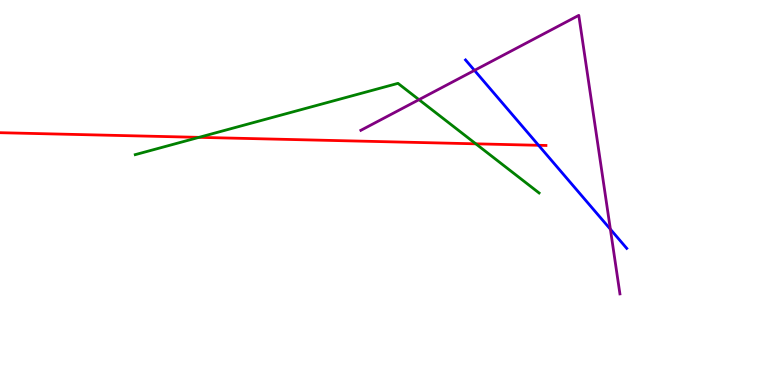[{'lines': ['blue', 'red'], 'intersections': [{'x': 6.95, 'y': 6.23}]}, {'lines': ['green', 'red'], 'intersections': [{'x': 2.57, 'y': 6.43}, {'x': 6.14, 'y': 6.26}]}, {'lines': ['purple', 'red'], 'intersections': []}, {'lines': ['blue', 'green'], 'intersections': []}, {'lines': ['blue', 'purple'], 'intersections': [{'x': 6.12, 'y': 8.17}, {'x': 7.88, 'y': 4.05}]}, {'lines': ['green', 'purple'], 'intersections': [{'x': 5.41, 'y': 7.41}]}]